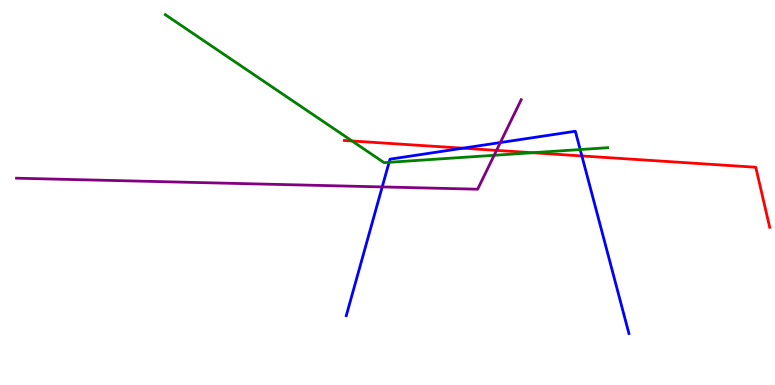[{'lines': ['blue', 'red'], 'intersections': [{'x': 5.97, 'y': 6.15}, {'x': 7.51, 'y': 5.95}]}, {'lines': ['green', 'red'], 'intersections': [{'x': 4.54, 'y': 6.34}, {'x': 6.87, 'y': 6.03}]}, {'lines': ['purple', 'red'], 'intersections': [{'x': 6.41, 'y': 6.09}]}, {'lines': ['blue', 'green'], 'intersections': [{'x': 5.02, 'y': 5.78}, {'x': 7.49, 'y': 6.12}]}, {'lines': ['blue', 'purple'], 'intersections': [{'x': 4.93, 'y': 5.14}, {'x': 6.46, 'y': 6.3}]}, {'lines': ['green', 'purple'], 'intersections': [{'x': 6.38, 'y': 5.97}]}]